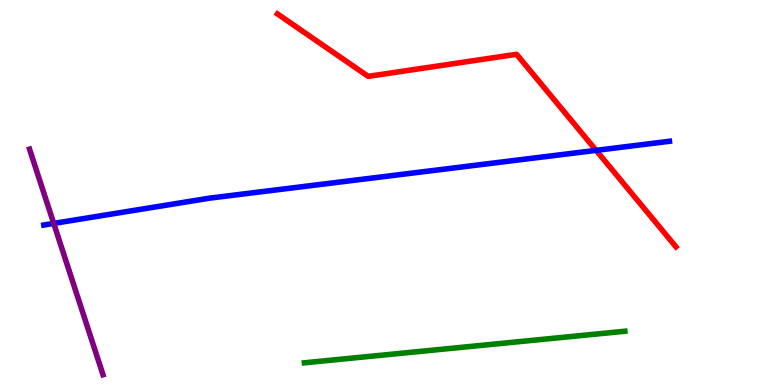[{'lines': ['blue', 'red'], 'intersections': [{'x': 7.69, 'y': 6.09}]}, {'lines': ['green', 'red'], 'intersections': []}, {'lines': ['purple', 'red'], 'intersections': []}, {'lines': ['blue', 'green'], 'intersections': []}, {'lines': ['blue', 'purple'], 'intersections': [{'x': 0.693, 'y': 4.2}]}, {'lines': ['green', 'purple'], 'intersections': []}]